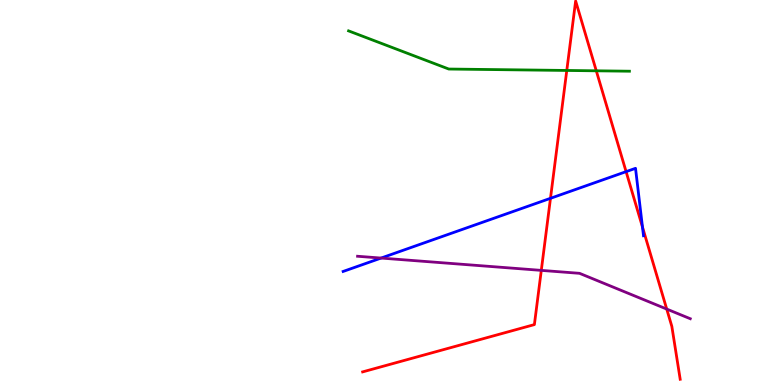[{'lines': ['blue', 'red'], 'intersections': [{'x': 7.1, 'y': 4.85}, {'x': 8.08, 'y': 5.54}, {'x': 8.29, 'y': 4.1}]}, {'lines': ['green', 'red'], 'intersections': [{'x': 7.31, 'y': 8.17}, {'x': 7.69, 'y': 8.16}]}, {'lines': ['purple', 'red'], 'intersections': [{'x': 6.98, 'y': 2.98}, {'x': 8.6, 'y': 1.97}]}, {'lines': ['blue', 'green'], 'intersections': []}, {'lines': ['blue', 'purple'], 'intersections': [{'x': 4.92, 'y': 3.3}]}, {'lines': ['green', 'purple'], 'intersections': []}]